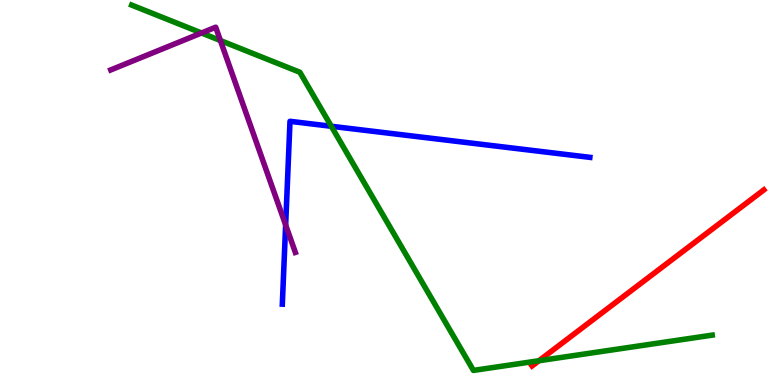[{'lines': ['blue', 'red'], 'intersections': []}, {'lines': ['green', 'red'], 'intersections': [{'x': 6.95, 'y': 0.63}]}, {'lines': ['purple', 'red'], 'intersections': []}, {'lines': ['blue', 'green'], 'intersections': [{'x': 4.27, 'y': 6.72}]}, {'lines': ['blue', 'purple'], 'intersections': [{'x': 3.69, 'y': 4.16}]}, {'lines': ['green', 'purple'], 'intersections': [{'x': 2.6, 'y': 9.14}, {'x': 2.84, 'y': 8.95}]}]